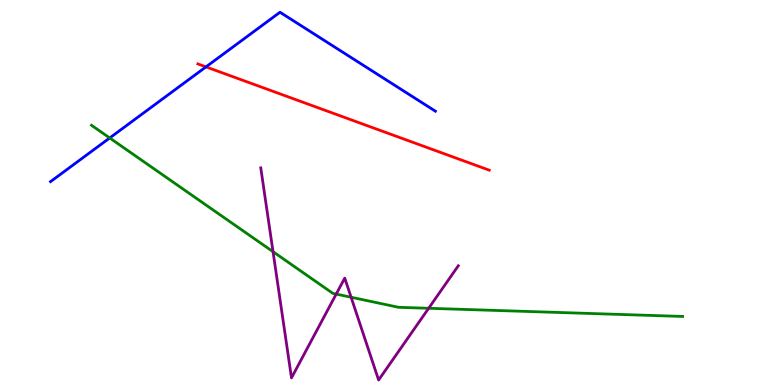[{'lines': ['blue', 'red'], 'intersections': [{'x': 2.66, 'y': 8.26}]}, {'lines': ['green', 'red'], 'intersections': []}, {'lines': ['purple', 'red'], 'intersections': []}, {'lines': ['blue', 'green'], 'intersections': [{'x': 1.42, 'y': 6.42}]}, {'lines': ['blue', 'purple'], 'intersections': []}, {'lines': ['green', 'purple'], 'intersections': [{'x': 3.52, 'y': 3.46}, {'x': 4.34, 'y': 2.36}, {'x': 4.53, 'y': 2.28}, {'x': 5.53, 'y': 1.99}]}]